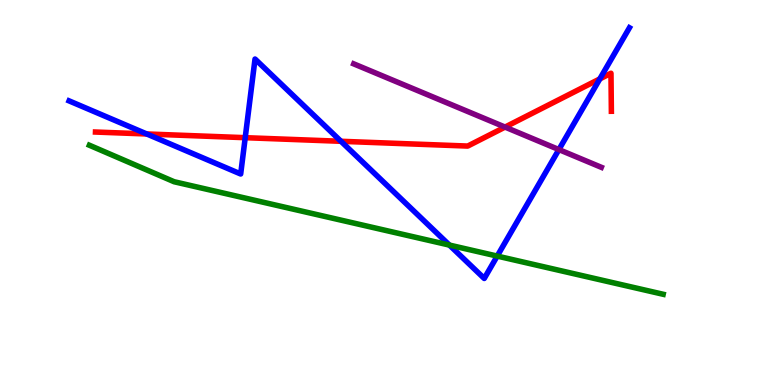[{'lines': ['blue', 'red'], 'intersections': [{'x': 1.89, 'y': 6.52}, {'x': 3.16, 'y': 6.42}, {'x': 4.4, 'y': 6.33}, {'x': 7.74, 'y': 7.95}]}, {'lines': ['green', 'red'], 'intersections': []}, {'lines': ['purple', 'red'], 'intersections': [{'x': 6.52, 'y': 6.7}]}, {'lines': ['blue', 'green'], 'intersections': [{'x': 5.8, 'y': 3.63}, {'x': 6.42, 'y': 3.35}]}, {'lines': ['blue', 'purple'], 'intersections': [{'x': 7.21, 'y': 6.11}]}, {'lines': ['green', 'purple'], 'intersections': []}]